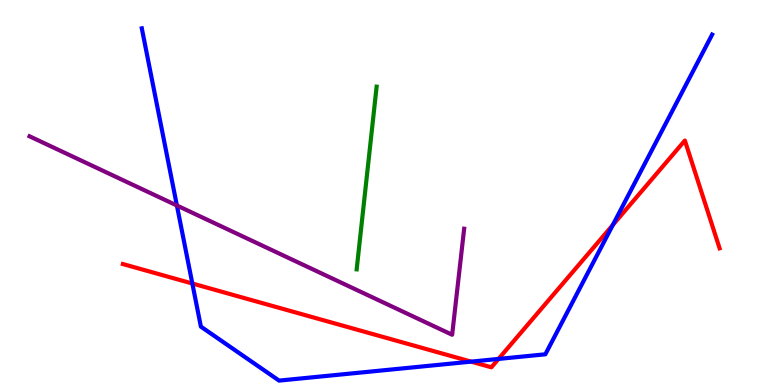[{'lines': ['blue', 'red'], 'intersections': [{'x': 2.48, 'y': 2.64}, {'x': 6.08, 'y': 0.607}, {'x': 6.43, 'y': 0.677}, {'x': 7.91, 'y': 4.16}]}, {'lines': ['green', 'red'], 'intersections': []}, {'lines': ['purple', 'red'], 'intersections': []}, {'lines': ['blue', 'green'], 'intersections': []}, {'lines': ['blue', 'purple'], 'intersections': [{'x': 2.28, 'y': 4.66}]}, {'lines': ['green', 'purple'], 'intersections': []}]